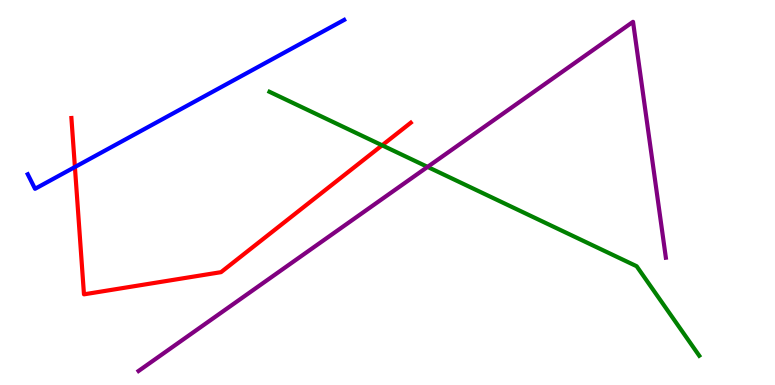[{'lines': ['blue', 'red'], 'intersections': [{'x': 0.966, 'y': 5.66}]}, {'lines': ['green', 'red'], 'intersections': [{'x': 4.93, 'y': 6.23}]}, {'lines': ['purple', 'red'], 'intersections': []}, {'lines': ['blue', 'green'], 'intersections': []}, {'lines': ['blue', 'purple'], 'intersections': []}, {'lines': ['green', 'purple'], 'intersections': [{'x': 5.52, 'y': 5.67}]}]